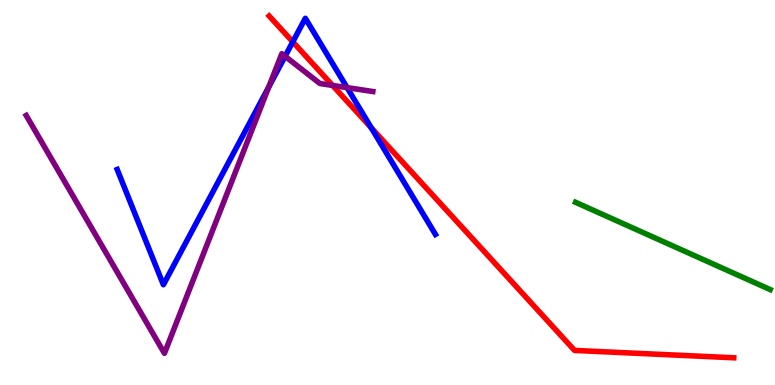[{'lines': ['blue', 'red'], 'intersections': [{'x': 3.78, 'y': 8.91}, {'x': 4.79, 'y': 6.68}]}, {'lines': ['green', 'red'], 'intersections': []}, {'lines': ['purple', 'red'], 'intersections': [{'x': 4.29, 'y': 7.78}]}, {'lines': ['blue', 'green'], 'intersections': []}, {'lines': ['blue', 'purple'], 'intersections': [{'x': 3.47, 'y': 7.75}, {'x': 3.68, 'y': 8.54}, {'x': 4.48, 'y': 7.72}]}, {'lines': ['green', 'purple'], 'intersections': []}]